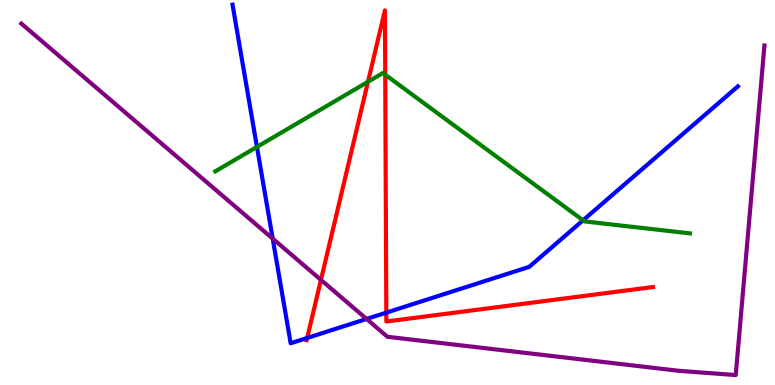[{'lines': ['blue', 'red'], 'intersections': [{'x': 3.96, 'y': 1.22}, {'x': 4.98, 'y': 1.88}]}, {'lines': ['green', 'red'], 'intersections': [{'x': 4.75, 'y': 7.88}, {'x': 4.97, 'y': 8.06}]}, {'lines': ['purple', 'red'], 'intersections': [{'x': 4.14, 'y': 2.73}]}, {'lines': ['blue', 'green'], 'intersections': [{'x': 3.32, 'y': 6.18}, {'x': 7.52, 'y': 4.28}]}, {'lines': ['blue', 'purple'], 'intersections': [{'x': 3.52, 'y': 3.8}, {'x': 4.73, 'y': 1.72}]}, {'lines': ['green', 'purple'], 'intersections': []}]